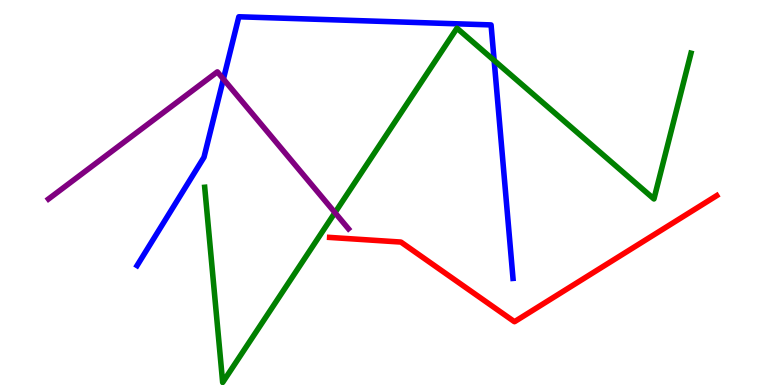[{'lines': ['blue', 'red'], 'intersections': []}, {'lines': ['green', 'red'], 'intersections': []}, {'lines': ['purple', 'red'], 'intersections': []}, {'lines': ['blue', 'green'], 'intersections': [{'x': 6.38, 'y': 8.43}]}, {'lines': ['blue', 'purple'], 'intersections': [{'x': 2.88, 'y': 7.95}]}, {'lines': ['green', 'purple'], 'intersections': [{'x': 4.32, 'y': 4.48}]}]